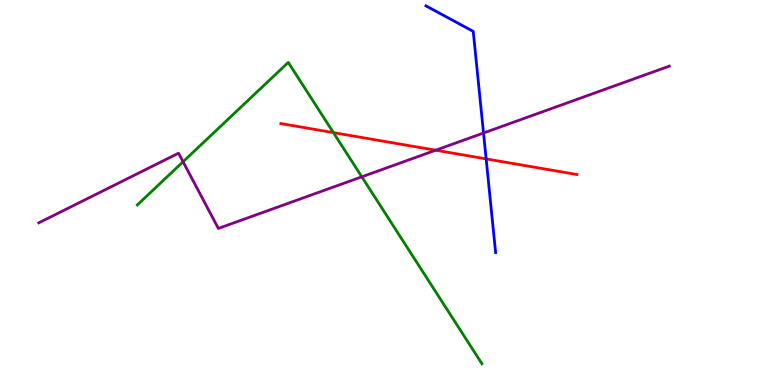[{'lines': ['blue', 'red'], 'intersections': [{'x': 6.27, 'y': 5.87}]}, {'lines': ['green', 'red'], 'intersections': [{'x': 4.3, 'y': 6.56}]}, {'lines': ['purple', 'red'], 'intersections': [{'x': 5.62, 'y': 6.1}]}, {'lines': ['blue', 'green'], 'intersections': []}, {'lines': ['blue', 'purple'], 'intersections': [{'x': 6.24, 'y': 6.55}]}, {'lines': ['green', 'purple'], 'intersections': [{'x': 2.36, 'y': 5.8}, {'x': 4.67, 'y': 5.41}]}]